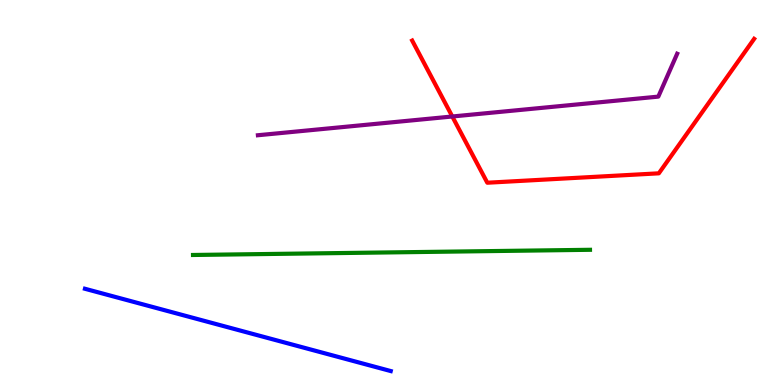[{'lines': ['blue', 'red'], 'intersections': []}, {'lines': ['green', 'red'], 'intersections': []}, {'lines': ['purple', 'red'], 'intersections': [{'x': 5.84, 'y': 6.97}]}, {'lines': ['blue', 'green'], 'intersections': []}, {'lines': ['blue', 'purple'], 'intersections': []}, {'lines': ['green', 'purple'], 'intersections': []}]